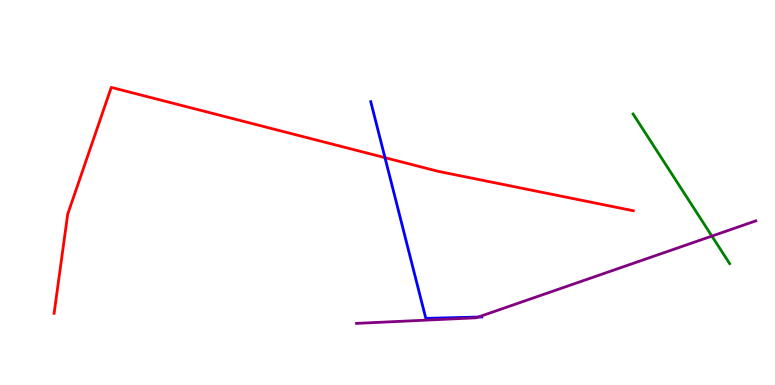[{'lines': ['blue', 'red'], 'intersections': [{'x': 4.97, 'y': 5.91}]}, {'lines': ['green', 'red'], 'intersections': []}, {'lines': ['purple', 'red'], 'intersections': []}, {'lines': ['blue', 'green'], 'intersections': []}, {'lines': ['blue', 'purple'], 'intersections': [{'x': 6.17, 'y': 1.77}]}, {'lines': ['green', 'purple'], 'intersections': [{'x': 9.19, 'y': 3.87}]}]